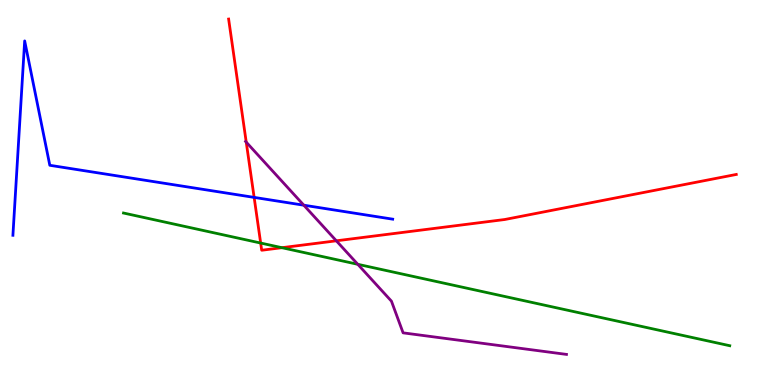[{'lines': ['blue', 'red'], 'intersections': [{'x': 3.28, 'y': 4.87}]}, {'lines': ['green', 'red'], 'intersections': [{'x': 3.36, 'y': 3.69}, {'x': 3.64, 'y': 3.57}]}, {'lines': ['purple', 'red'], 'intersections': [{'x': 3.18, 'y': 6.31}, {'x': 4.34, 'y': 3.75}]}, {'lines': ['blue', 'green'], 'intersections': []}, {'lines': ['blue', 'purple'], 'intersections': [{'x': 3.92, 'y': 4.67}]}, {'lines': ['green', 'purple'], 'intersections': [{'x': 4.62, 'y': 3.14}]}]